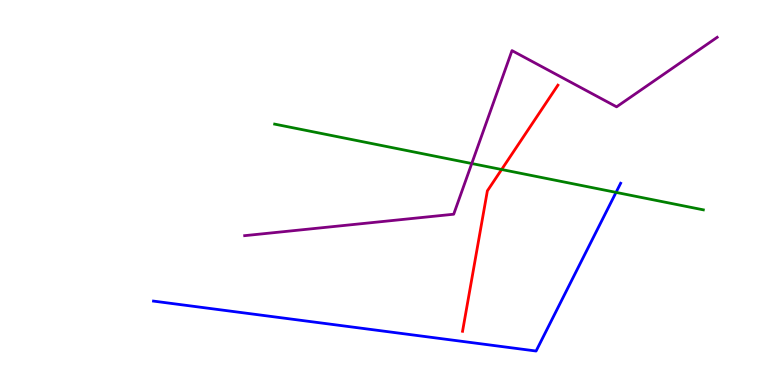[{'lines': ['blue', 'red'], 'intersections': []}, {'lines': ['green', 'red'], 'intersections': [{'x': 6.47, 'y': 5.6}]}, {'lines': ['purple', 'red'], 'intersections': []}, {'lines': ['blue', 'green'], 'intersections': [{'x': 7.95, 'y': 5.0}]}, {'lines': ['blue', 'purple'], 'intersections': []}, {'lines': ['green', 'purple'], 'intersections': [{'x': 6.09, 'y': 5.75}]}]